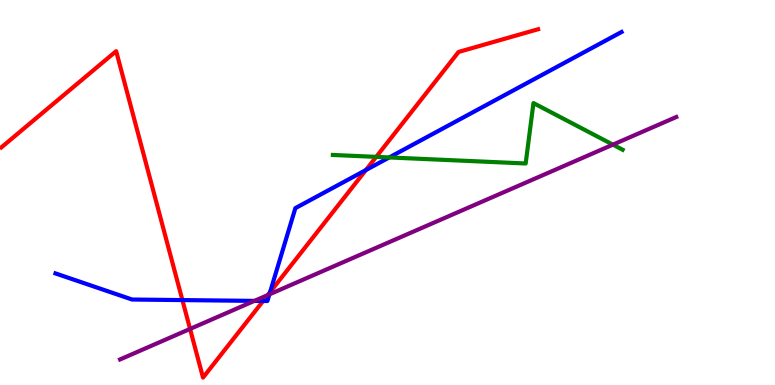[{'lines': ['blue', 'red'], 'intersections': [{'x': 2.35, 'y': 2.21}, {'x': 3.4, 'y': 2.18}, {'x': 3.48, 'y': 2.41}, {'x': 4.72, 'y': 5.58}]}, {'lines': ['green', 'red'], 'intersections': [{'x': 4.85, 'y': 5.93}]}, {'lines': ['purple', 'red'], 'intersections': [{'x': 2.45, 'y': 1.46}, {'x': 3.46, 'y': 2.34}]}, {'lines': ['blue', 'green'], 'intersections': [{'x': 5.02, 'y': 5.91}]}, {'lines': ['blue', 'purple'], 'intersections': [{'x': 3.28, 'y': 2.18}, {'x': 3.48, 'y': 2.35}]}, {'lines': ['green', 'purple'], 'intersections': [{'x': 7.91, 'y': 6.24}]}]